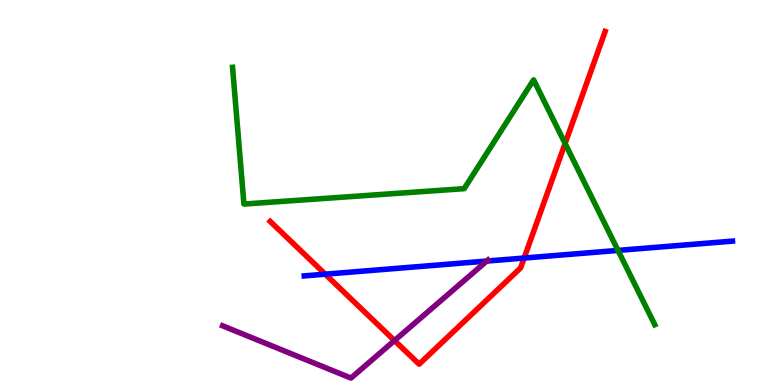[{'lines': ['blue', 'red'], 'intersections': [{'x': 4.2, 'y': 2.88}, {'x': 6.76, 'y': 3.3}]}, {'lines': ['green', 'red'], 'intersections': [{'x': 7.29, 'y': 6.27}]}, {'lines': ['purple', 'red'], 'intersections': [{'x': 5.09, 'y': 1.15}]}, {'lines': ['blue', 'green'], 'intersections': [{'x': 7.97, 'y': 3.5}]}, {'lines': ['blue', 'purple'], 'intersections': [{'x': 6.28, 'y': 3.22}]}, {'lines': ['green', 'purple'], 'intersections': []}]